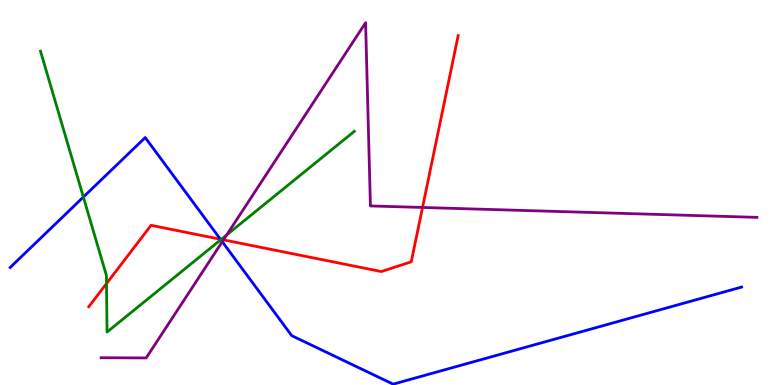[{'lines': ['blue', 'red'], 'intersections': [{'x': 2.84, 'y': 3.79}]}, {'lines': ['green', 'red'], 'intersections': [{'x': 1.37, 'y': 2.63}, {'x': 2.85, 'y': 3.78}]}, {'lines': ['purple', 'red'], 'intersections': [{'x': 2.88, 'y': 3.77}, {'x': 5.45, 'y': 4.61}]}, {'lines': ['blue', 'green'], 'intersections': [{'x': 1.08, 'y': 4.88}, {'x': 2.85, 'y': 3.77}]}, {'lines': ['blue', 'purple'], 'intersections': [{'x': 2.87, 'y': 3.72}]}, {'lines': ['green', 'purple'], 'intersections': [{'x': 2.93, 'y': 3.9}]}]